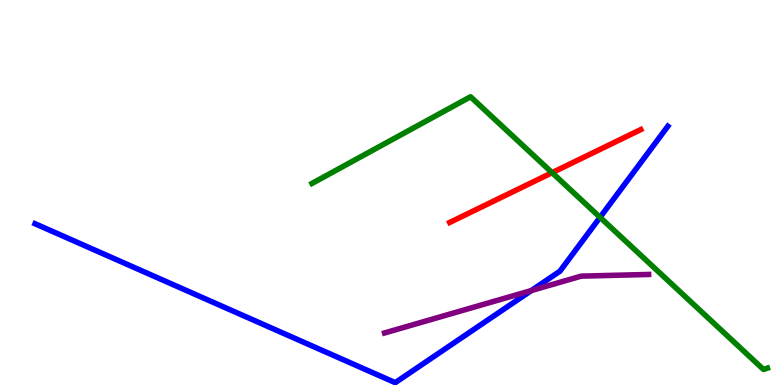[{'lines': ['blue', 'red'], 'intersections': []}, {'lines': ['green', 'red'], 'intersections': [{'x': 7.12, 'y': 5.51}]}, {'lines': ['purple', 'red'], 'intersections': []}, {'lines': ['blue', 'green'], 'intersections': [{'x': 7.74, 'y': 4.36}]}, {'lines': ['blue', 'purple'], 'intersections': [{'x': 6.86, 'y': 2.45}]}, {'lines': ['green', 'purple'], 'intersections': []}]